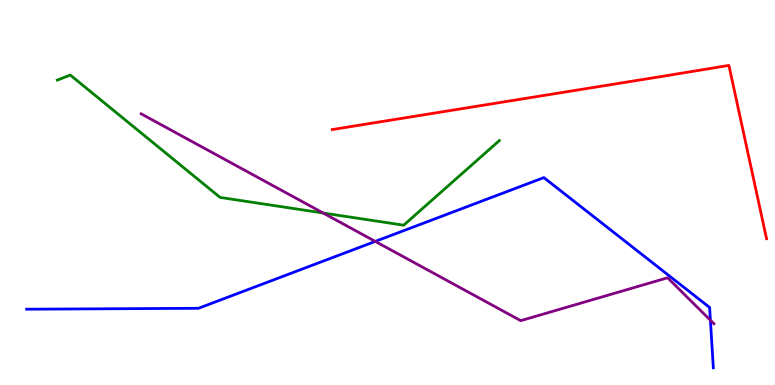[{'lines': ['blue', 'red'], 'intersections': []}, {'lines': ['green', 'red'], 'intersections': []}, {'lines': ['purple', 'red'], 'intersections': []}, {'lines': ['blue', 'green'], 'intersections': []}, {'lines': ['blue', 'purple'], 'intersections': [{'x': 4.84, 'y': 3.73}, {'x': 9.17, 'y': 1.68}]}, {'lines': ['green', 'purple'], 'intersections': [{'x': 4.17, 'y': 4.47}]}]